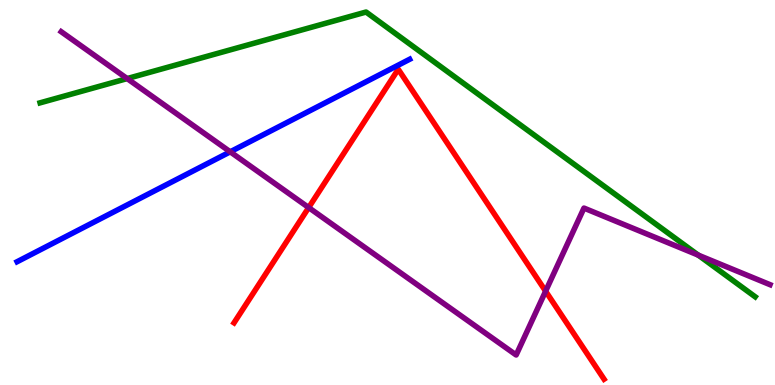[{'lines': ['blue', 'red'], 'intersections': []}, {'lines': ['green', 'red'], 'intersections': []}, {'lines': ['purple', 'red'], 'intersections': [{'x': 3.98, 'y': 4.61}, {'x': 7.04, 'y': 2.44}]}, {'lines': ['blue', 'green'], 'intersections': []}, {'lines': ['blue', 'purple'], 'intersections': [{'x': 2.97, 'y': 6.06}]}, {'lines': ['green', 'purple'], 'intersections': [{'x': 1.64, 'y': 7.96}, {'x': 9.01, 'y': 3.37}]}]